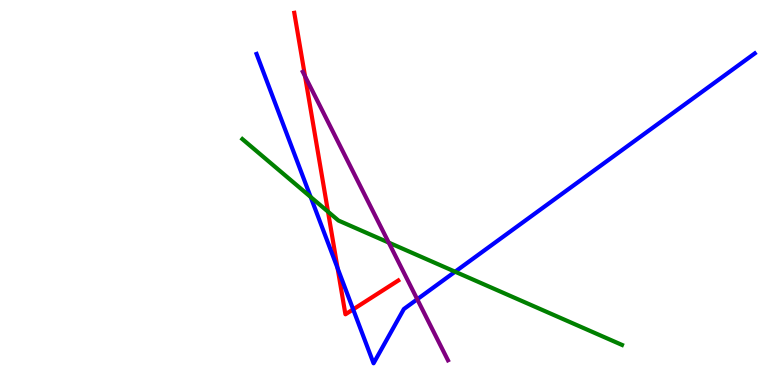[{'lines': ['blue', 'red'], 'intersections': [{'x': 4.36, 'y': 3.03}, {'x': 4.56, 'y': 1.96}]}, {'lines': ['green', 'red'], 'intersections': [{'x': 4.23, 'y': 4.5}]}, {'lines': ['purple', 'red'], 'intersections': [{'x': 3.94, 'y': 8.02}]}, {'lines': ['blue', 'green'], 'intersections': [{'x': 4.01, 'y': 4.88}, {'x': 5.87, 'y': 2.94}]}, {'lines': ['blue', 'purple'], 'intersections': [{'x': 5.38, 'y': 2.23}]}, {'lines': ['green', 'purple'], 'intersections': [{'x': 5.02, 'y': 3.7}]}]